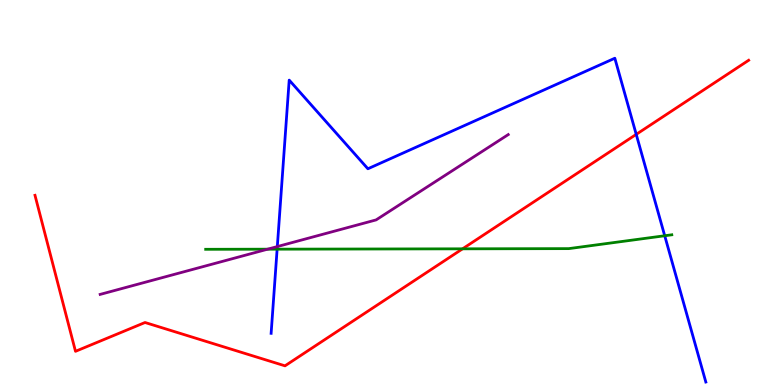[{'lines': ['blue', 'red'], 'intersections': [{'x': 8.21, 'y': 6.51}]}, {'lines': ['green', 'red'], 'intersections': [{'x': 5.97, 'y': 3.54}]}, {'lines': ['purple', 'red'], 'intersections': []}, {'lines': ['blue', 'green'], 'intersections': [{'x': 3.58, 'y': 3.53}, {'x': 8.58, 'y': 3.88}]}, {'lines': ['blue', 'purple'], 'intersections': [{'x': 3.58, 'y': 3.6}]}, {'lines': ['green', 'purple'], 'intersections': [{'x': 3.45, 'y': 3.53}]}]